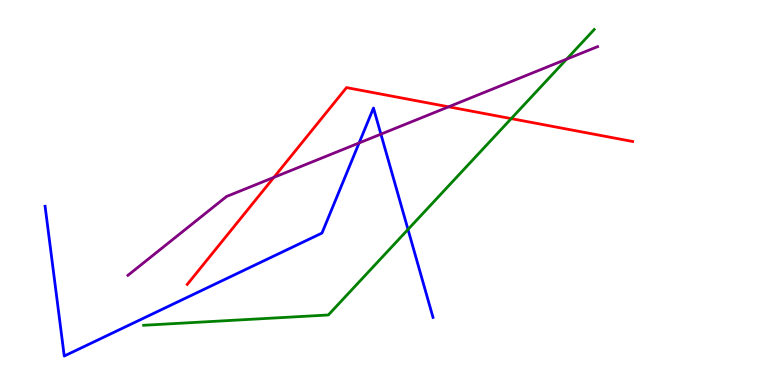[{'lines': ['blue', 'red'], 'intersections': []}, {'lines': ['green', 'red'], 'intersections': [{'x': 6.6, 'y': 6.92}]}, {'lines': ['purple', 'red'], 'intersections': [{'x': 3.53, 'y': 5.39}, {'x': 5.79, 'y': 7.23}]}, {'lines': ['blue', 'green'], 'intersections': [{'x': 5.26, 'y': 4.04}]}, {'lines': ['blue', 'purple'], 'intersections': [{'x': 4.63, 'y': 6.29}, {'x': 4.91, 'y': 6.52}]}, {'lines': ['green', 'purple'], 'intersections': [{'x': 7.31, 'y': 8.46}]}]